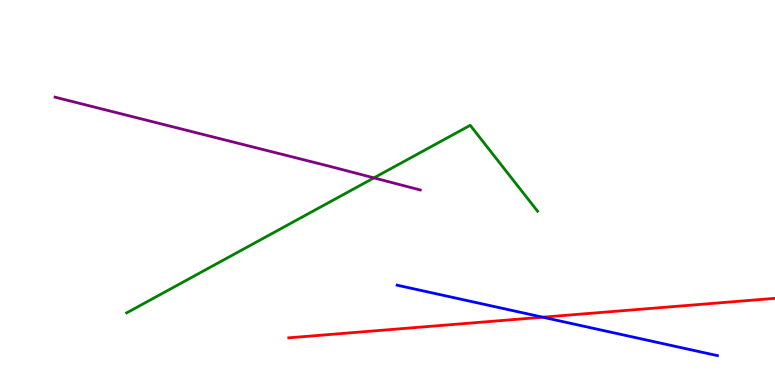[{'lines': ['blue', 'red'], 'intersections': [{'x': 7.0, 'y': 1.76}]}, {'lines': ['green', 'red'], 'intersections': []}, {'lines': ['purple', 'red'], 'intersections': []}, {'lines': ['blue', 'green'], 'intersections': []}, {'lines': ['blue', 'purple'], 'intersections': []}, {'lines': ['green', 'purple'], 'intersections': [{'x': 4.83, 'y': 5.38}]}]